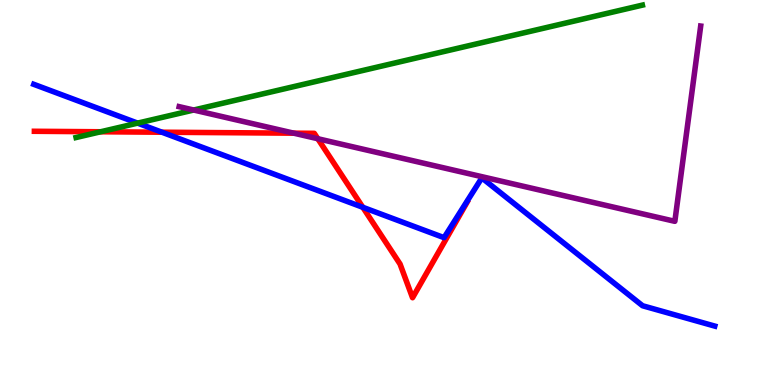[{'lines': ['blue', 'red'], 'intersections': [{'x': 2.09, 'y': 6.57}, {'x': 4.68, 'y': 4.62}]}, {'lines': ['green', 'red'], 'intersections': [{'x': 1.3, 'y': 6.58}]}, {'lines': ['purple', 'red'], 'intersections': [{'x': 3.79, 'y': 6.54}, {'x': 4.1, 'y': 6.4}]}, {'lines': ['blue', 'green'], 'intersections': [{'x': 1.78, 'y': 6.8}]}, {'lines': ['blue', 'purple'], 'intersections': []}, {'lines': ['green', 'purple'], 'intersections': [{'x': 2.5, 'y': 7.14}]}]